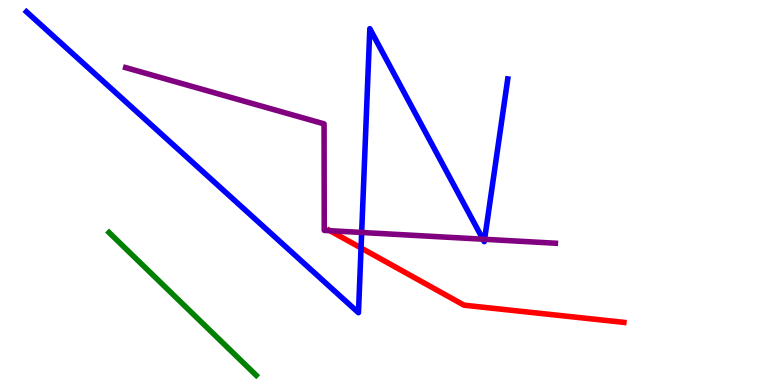[{'lines': ['blue', 'red'], 'intersections': [{'x': 4.66, 'y': 3.56}]}, {'lines': ['green', 'red'], 'intersections': []}, {'lines': ['purple', 'red'], 'intersections': [{'x': 4.26, 'y': 4.01}]}, {'lines': ['blue', 'green'], 'intersections': []}, {'lines': ['blue', 'purple'], 'intersections': [{'x': 4.67, 'y': 3.96}, {'x': 6.23, 'y': 3.79}, {'x': 6.25, 'y': 3.78}]}, {'lines': ['green', 'purple'], 'intersections': []}]